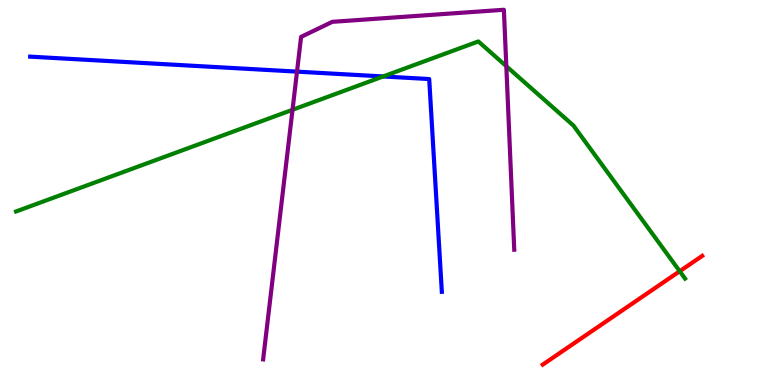[{'lines': ['blue', 'red'], 'intersections': []}, {'lines': ['green', 'red'], 'intersections': [{'x': 8.77, 'y': 2.95}]}, {'lines': ['purple', 'red'], 'intersections': []}, {'lines': ['blue', 'green'], 'intersections': [{'x': 4.94, 'y': 8.01}]}, {'lines': ['blue', 'purple'], 'intersections': [{'x': 3.83, 'y': 8.14}]}, {'lines': ['green', 'purple'], 'intersections': [{'x': 3.77, 'y': 7.15}, {'x': 6.53, 'y': 8.28}]}]